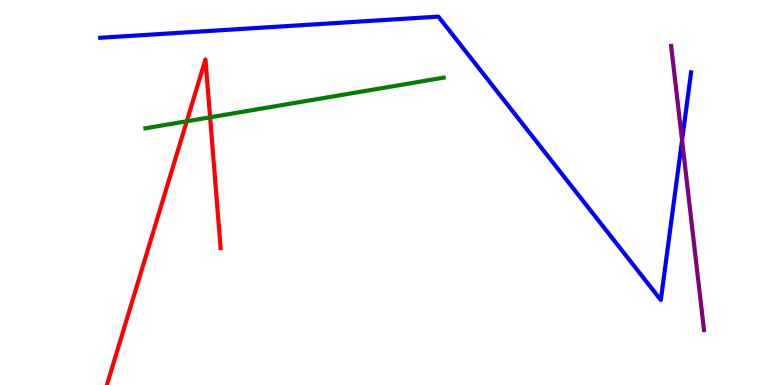[{'lines': ['blue', 'red'], 'intersections': []}, {'lines': ['green', 'red'], 'intersections': [{'x': 2.41, 'y': 6.85}, {'x': 2.71, 'y': 6.95}]}, {'lines': ['purple', 'red'], 'intersections': []}, {'lines': ['blue', 'green'], 'intersections': []}, {'lines': ['blue', 'purple'], 'intersections': [{'x': 8.8, 'y': 6.36}]}, {'lines': ['green', 'purple'], 'intersections': []}]